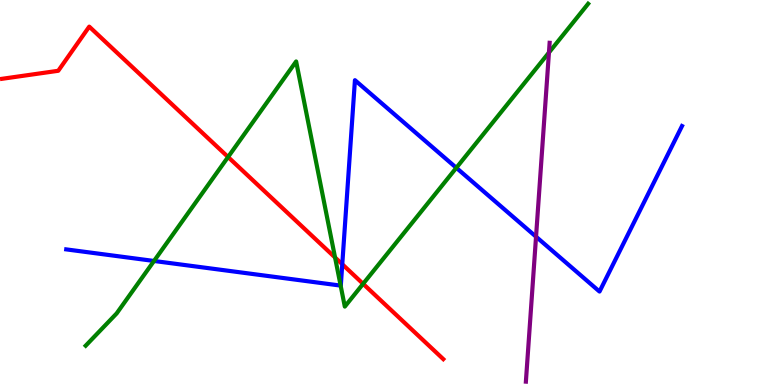[{'lines': ['blue', 'red'], 'intersections': [{'x': 4.42, 'y': 3.14}]}, {'lines': ['green', 'red'], 'intersections': [{'x': 2.94, 'y': 5.92}, {'x': 4.32, 'y': 3.31}, {'x': 4.69, 'y': 2.63}]}, {'lines': ['purple', 'red'], 'intersections': []}, {'lines': ['blue', 'green'], 'intersections': [{'x': 1.99, 'y': 3.22}, {'x': 4.4, 'y': 2.58}, {'x': 5.89, 'y': 5.64}]}, {'lines': ['blue', 'purple'], 'intersections': [{'x': 6.92, 'y': 3.85}]}, {'lines': ['green', 'purple'], 'intersections': [{'x': 7.08, 'y': 8.63}]}]